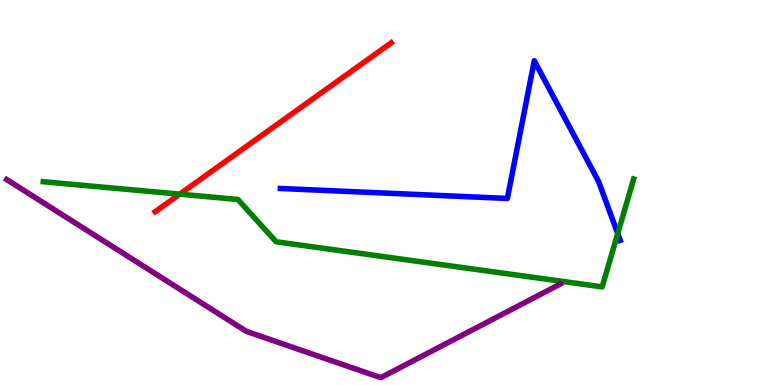[{'lines': ['blue', 'red'], 'intersections': []}, {'lines': ['green', 'red'], 'intersections': [{'x': 2.32, 'y': 4.96}]}, {'lines': ['purple', 'red'], 'intersections': []}, {'lines': ['blue', 'green'], 'intersections': [{'x': 7.97, 'y': 3.93}]}, {'lines': ['blue', 'purple'], 'intersections': []}, {'lines': ['green', 'purple'], 'intersections': []}]